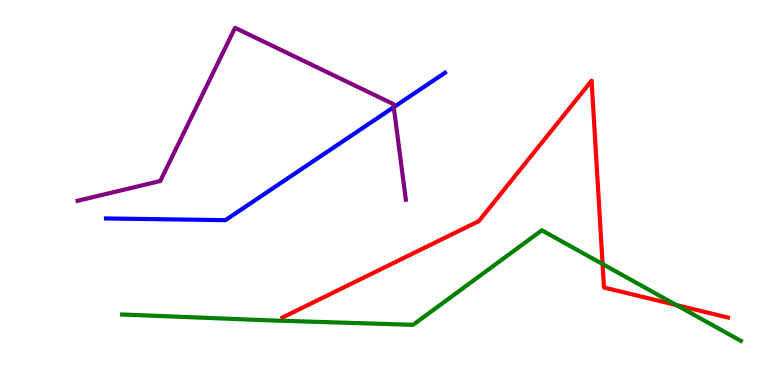[{'lines': ['blue', 'red'], 'intersections': []}, {'lines': ['green', 'red'], 'intersections': [{'x': 7.78, 'y': 3.14}, {'x': 8.73, 'y': 2.08}]}, {'lines': ['purple', 'red'], 'intersections': []}, {'lines': ['blue', 'green'], 'intersections': []}, {'lines': ['blue', 'purple'], 'intersections': [{'x': 5.08, 'y': 7.22}]}, {'lines': ['green', 'purple'], 'intersections': []}]